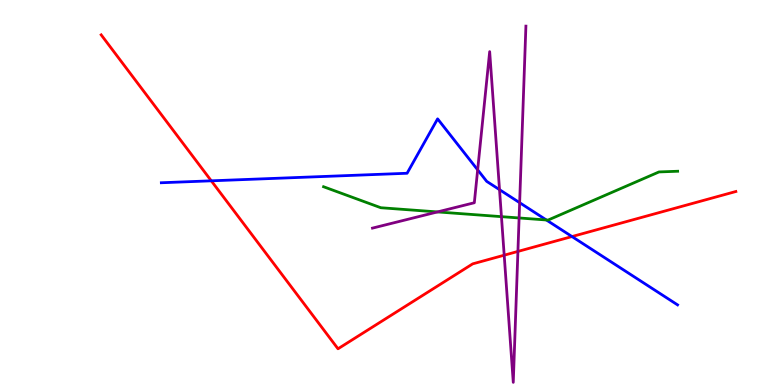[{'lines': ['blue', 'red'], 'intersections': [{'x': 2.73, 'y': 5.3}, {'x': 7.38, 'y': 3.86}]}, {'lines': ['green', 'red'], 'intersections': []}, {'lines': ['purple', 'red'], 'intersections': [{'x': 6.51, 'y': 3.37}, {'x': 6.68, 'y': 3.47}]}, {'lines': ['blue', 'green'], 'intersections': [{'x': 7.05, 'y': 4.29}]}, {'lines': ['blue', 'purple'], 'intersections': [{'x': 6.16, 'y': 5.59}, {'x': 6.45, 'y': 5.07}, {'x': 6.71, 'y': 4.74}]}, {'lines': ['green', 'purple'], 'intersections': [{'x': 5.64, 'y': 4.5}, {'x': 6.47, 'y': 4.37}, {'x': 6.7, 'y': 4.34}]}]